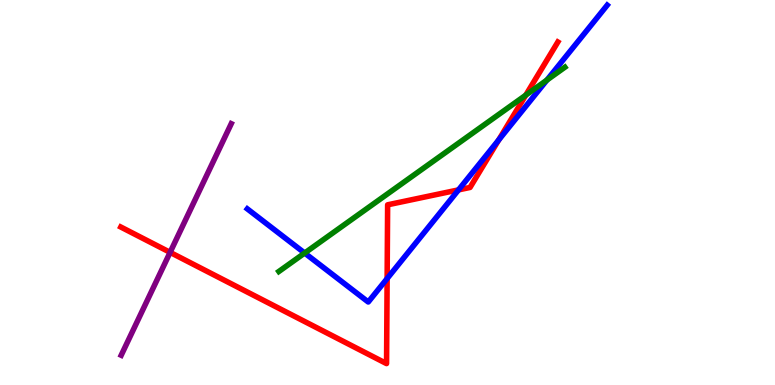[{'lines': ['blue', 'red'], 'intersections': [{'x': 5.0, 'y': 2.76}, {'x': 5.92, 'y': 5.07}, {'x': 6.44, 'y': 6.37}]}, {'lines': ['green', 'red'], 'intersections': [{'x': 6.78, 'y': 7.53}]}, {'lines': ['purple', 'red'], 'intersections': [{'x': 2.19, 'y': 3.45}]}, {'lines': ['blue', 'green'], 'intersections': [{'x': 3.93, 'y': 3.43}, {'x': 7.06, 'y': 7.92}]}, {'lines': ['blue', 'purple'], 'intersections': []}, {'lines': ['green', 'purple'], 'intersections': []}]